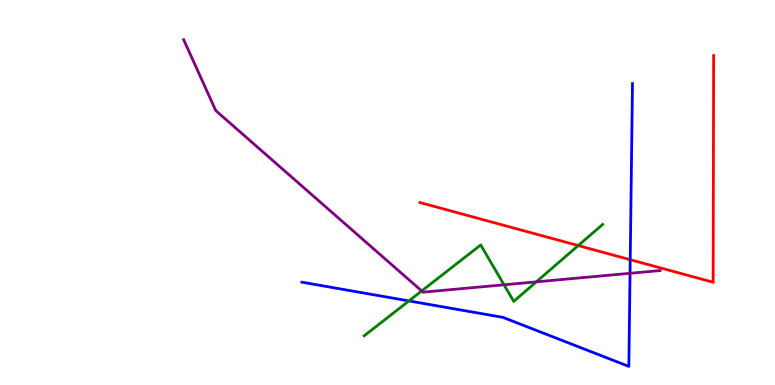[{'lines': ['blue', 'red'], 'intersections': [{'x': 8.13, 'y': 3.25}]}, {'lines': ['green', 'red'], 'intersections': [{'x': 7.46, 'y': 3.62}]}, {'lines': ['purple', 'red'], 'intersections': []}, {'lines': ['blue', 'green'], 'intersections': [{'x': 5.28, 'y': 2.18}]}, {'lines': ['blue', 'purple'], 'intersections': [{'x': 8.13, 'y': 2.9}]}, {'lines': ['green', 'purple'], 'intersections': [{'x': 5.44, 'y': 2.44}, {'x': 6.5, 'y': 2.6}, {'x': 6.92, 'y': 2.68}]}]